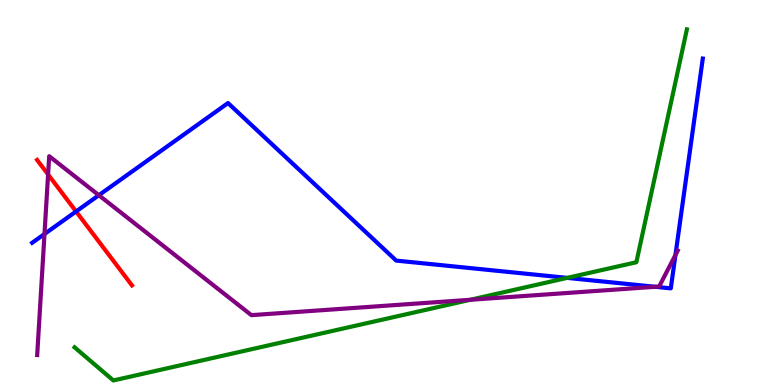[{'lines': ['blue', 'red'], 'intersections': [{'x': 0.982, 'y': 4.51}]}, {'lines': ['green', 'red'], 'intersections': []}, {'lines': ['purple', 'red'], 'intersections': [{'x': 0.62, 'y': 5.47}]}, {'lines': ['blue', 'green'], 'intersections': [{'x': 7.32, 'y': 2.78}]}, {'lines': ['blue', 'purple'], 'intersections': [{'x': 0.574, 'y': 3.92}, {'x': 1.28, 'y': 4.93}, {'x': 8.46, 'y': 2.55}, {'x': 8.72, 'y': 3.38}]}, {'lines': ['green', 'purple'], 'intersections': [{'x': 6.07, 'y': 2.21}]}]